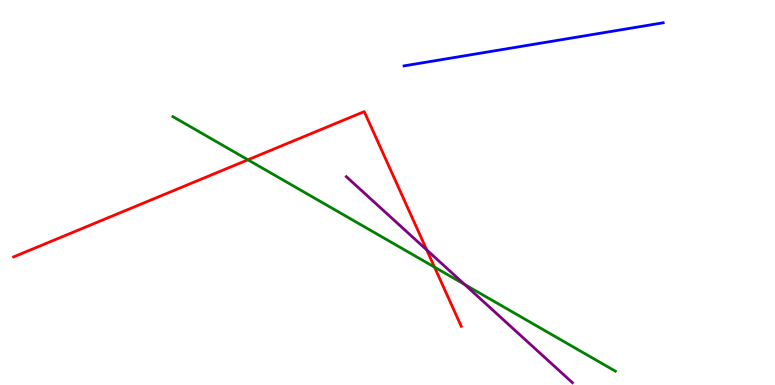[{'lines': ['blue', 'red'], 'intersections': []}, {'lines': ['green', 'red'], 'intersections': [{'x': 3.2, 'y': 5.85}, {'x': 5.61, 'y': 3.06}]}, {'lines': ['purple', 'red'], 'intersections': [{'x': 5.51, 'y': 3.51}]}, {'lines': ['blue', 'green'], 'intersections': []}, {'lines': ['blue', 'purple'], 'intersections': []}, {'lines': ['green', 'purple'], 'intersections': [{'x': 6.0, 'y': 2.61}]}]